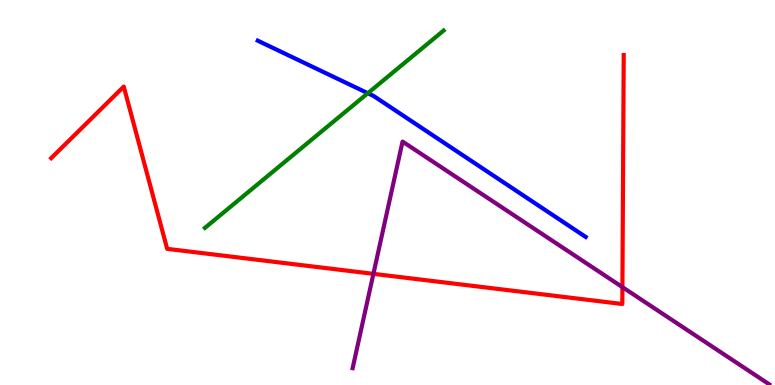[{'lines': ['blue', 'red'], 'intersections': []}, {'lines': ['green', 'red'], 'intersections': []}, {'lines': ['purple', 'red'], 'intersections': [{'x': 4.82, 'y': 2.89}, {'x': 8.03, 'y': 2.54}]}, {'lines': ['blue', 'green'], 'intersections': [{'x': 4.75, 'y': 7.58}]}, {'lines': ['blue', 'purple'], 'intersections': []}, {'lines': ['green', 'purple'], 'intersections': []}]